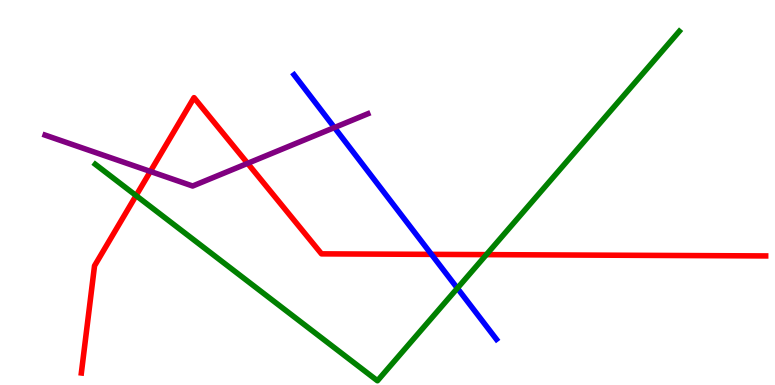[{'lines': ['blue', 'red'], 'intersections': [{'x': 5.57, 'y': 3.39}]}, {'lines': ['green', 'red'], 'intersections': [{'x': 1.76, 'y': 4.92}, {'x': 6.28, 'y': 3.39}]}, {'lines': ['purple', 'red'], 'intersections': [{'x': 1.94, 'y': 5.55}, {'x': 3.2, 'y': 5.76}]}, {'lines': ['blue', 'green'], 'intersections': [{'x': 5.9, 'y': 2.51}]}, {'lines': ['blue', 'purple'], 'intersections': [{'x': 4.32, 'y': 6.69}]}, {'lines': ['green', 'purple'], 'intersections': []}]